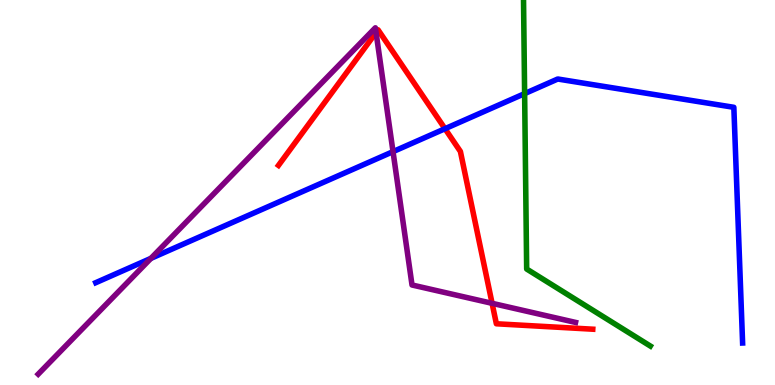[{'lines': ['blue', 'red'], 'intersections': [{'x': 5.74, 'y': 6.66}]}, {'lines': ['green', 'red'], 'intersections': []}, {'lines': ['purple', 'red'], 'intersections': [{'x': 4.85, 'y': 9.16}, {'x': 6.35, 'y': 2.12}]}, {'lines': ['blue', 'green'], 'intersections': [{'x': 6.77, 'y': 7.57}]}, {'lines': ['blue', 'purple'], 'intersections': [{'x': 1.95, 'y': 3.29}, {'x': 5.07, 'y': 6.06}]}, {'lines': ['green', 'purple'], 'intersections': []}]